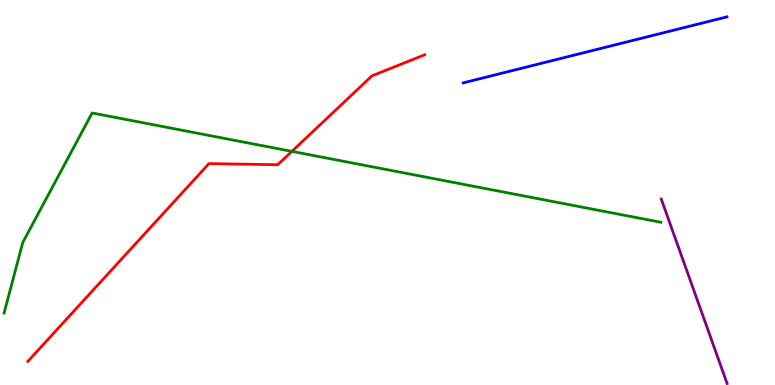[{'lines': ['blue', 'red'], 'intersections': []}, {'lines': ['green', 'red'], 'intersections': [{'x': 3.77, 'y': 6.07}]}, {'lines': ['purple', 'red'], 'intersections': []}, {'lines': ['blue', 'green'], 'intersections': []}, {'lines': ['blue', 'purple'], 'intersections': []}, {'lines': ['green', 'purple'], 'intersections': []}]